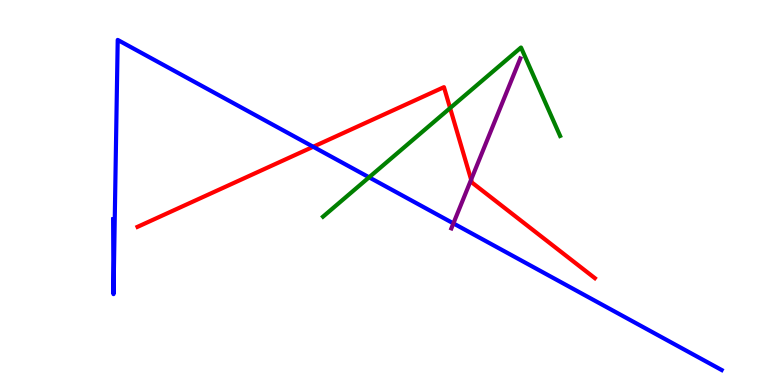[{'lines': ['blue', 'red'], 'intersections': [{'x': 4.04, 'y': 6.19}]}, {'lines': ['green', 'red'], 'intersections': [{'x': 5.81, 'y': 7.19}]}, {'lines': ['purple', 'red'], 'intersections': [{'x': 6.08, 'y': 5.33}]}, {'lines': ['blue', 'green'], 'intersections': [{'x': 4.76, 'y': 5.39}]}, {'lines': ['blue', 'purple'], 'intersections': [{'x': 5.85, 'y': 4.2}]}, {'lines': ['green', 'purple'], 'intersections': []}]